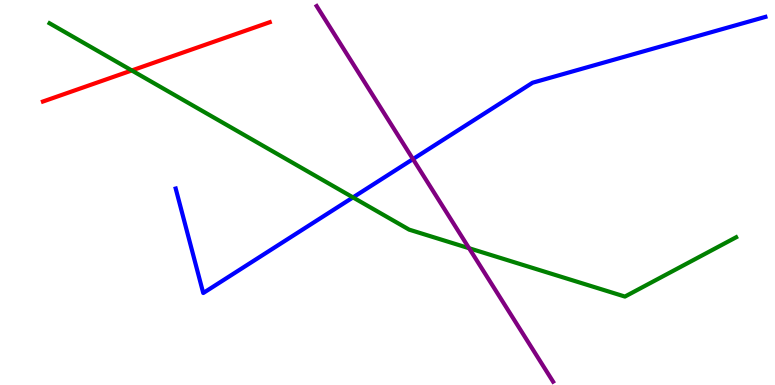[{'lines': ['blue', 'red'], 'intersections': []}, {'lines': ['green', 'red'], 'intersections': [{'x': 1.7, 'y': 8.17}]}, {'lines': ['purple', 'red'], 'intersections': []}, {'lines': ['blue', 'green'], 'intersections': [{'x': 4.55, 'y': 4.87}]}, {'lines': ['blue', 'purple'], 'intersections': [{'x': 5.33, 'y': 5.87}]}, {'lines': ['green', 'purple'], 'intersections': [{'x': 6.05, 'y': 3.55}]}]